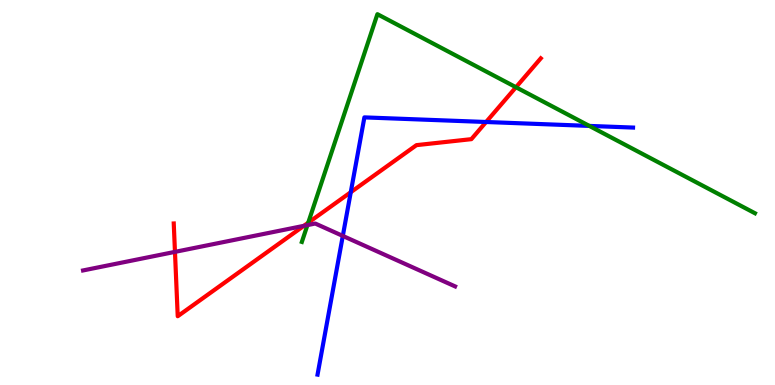[{'lines': ['blue', 'red'], 'intersections': [{'x': 4.53, 'y': 5.01}, {'x': 6.27, 'y': 6.83}]}, {'lines': ['green', 'red'], 'intersections': [{'x': 3.98, 'y': 4.22}, {'x': 6.66, 'y': 7.73}]}, {'lines': ['purple', 'red'], 'intersections': [{'x': 2.26, 'y': 3.46}, {'x': 3.92, 'y': 4.13}]}, {'lines': ['blue', 'green'], 'intersections': [{'x': 7.6, 'y': 6.73}]}, {'lines': ['blue', 'purple'], 'intersections': [{'x': 4.42, 'y': 3.87}]}, {'lines': ['green', 'purple'], 'intersections': [{'x': 3.97, 'y': 4.15}]}]